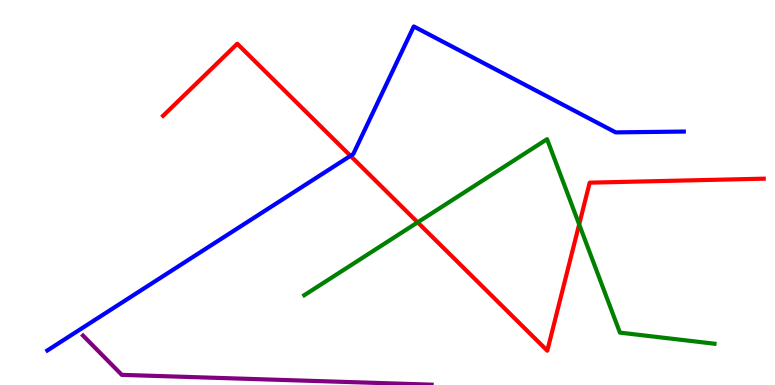[{'lines': ['blue', 'red'], 'intersections': [{'x': 4.52, 'y': 5.95}]}, {'lines': ['green', 'red'], 'intersections': [{'x': 5.39, 'y': 4.22}, {'x': 7.47, 'y': 4.17}]}, {'lines': ['purple', 'red'], 'intersections': []}, {'lines': ['blue', 'green'], 'intersections': []}, {'lines': ['blue', 'purple'], 'intersections': []}, {'lines': ['green', 'purple'], 'intersections': []}]